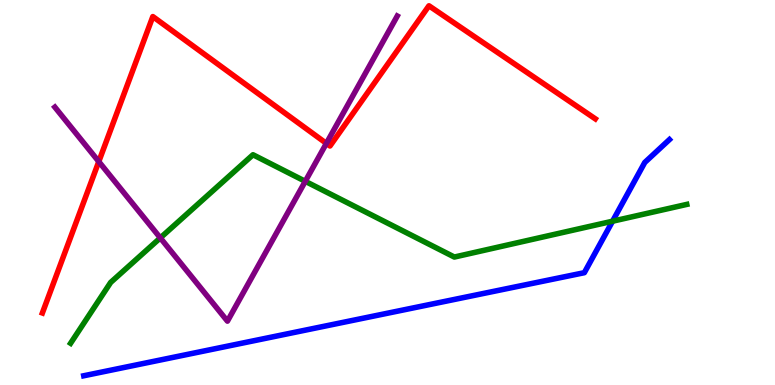[{'lines': ['blue', 'red'], 'intersections': []}, {'lines': ['green', 'red'], 'intersections': []}, {'lines': ['purple', 'red'], 'intersections': [{'x': 1.27, 'y': 5.8}, {'x': 4.21, 'y': 6.28}]}, {'lines': ['blue', 'green'], 'intersections': [{'x': 7.9, 'y': 4.25}]}, {'lines': ['blue', 'purple'], 'intersections': []}, {'lines': ['green', 'purple'], 'intersections': [{'x': 2.07, 'y': 3.82}, {'x': 3.94, 'y': 5.29}]}]